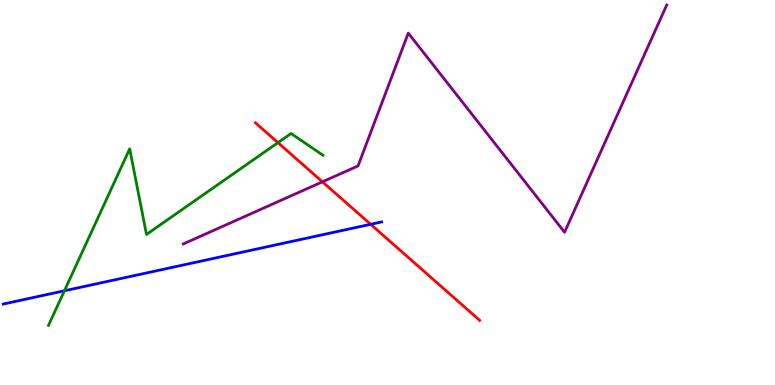[{'lines': ['blue', 'red'], 'intersections': [{'x': 4.78, 'y': 4.17}]}, {'lines': ['green', 'red'], 'intersections': [{'x': 3.59, 'y': 6.3}]}, {'lines': ['purple', 'red'], 'intersections': [{'x': 4.16, 'y': 5.28}]}, {'lines': ['blue', 'green'], 'intersections': [{'x': 0.831, 'y': 2.45}]}, {'lines': ['blue', 'purple'], 'intersections': []}, {'lines': ['green', 'purple'], 'intersections': []}]